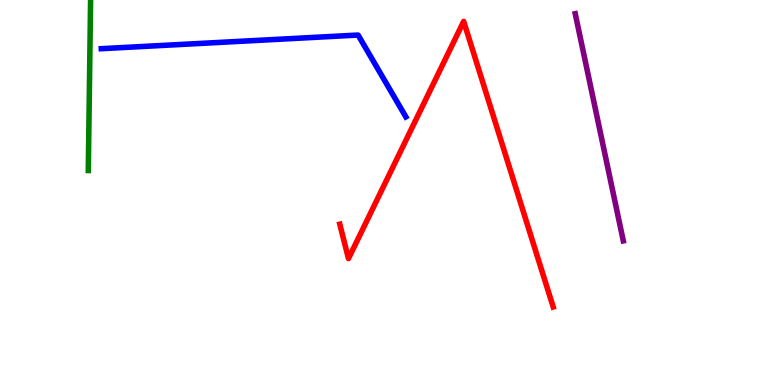[{'lines': ['blue', 'red'], 'intersections': []}, {'lines': ['green', 'red'], 'intersections': []}, {'lines': ['purple', 'red'], 'intersections': []}, {'lines': ['blue', 'green'], 'intersections': []}, {'lines': ['blue', 'purple'], 'intersections': []}, {'lines': ['green', 'purple'], 'intersections': []}]